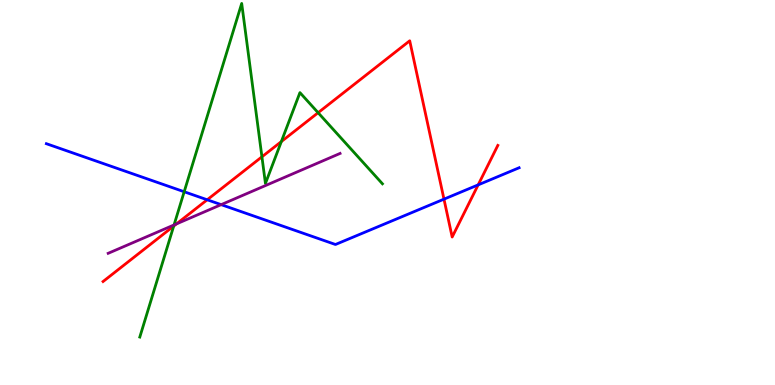[{'lines': ['blue', 'red'], 'intersections': [{'x': 2.67, 'y': 4.81}, {'x': 5.73, 'y': 4.83}, {'x': 6.17, 'y': 5.2}]}, {'lines': ['green', 'red'], 'intersections': [{'x': 2.24, 'y': 4.13}, {'x': 3.38, 'y': 5.93}, {'x': 3.63, 'y': 6.32}, {'x': 4.1, 'y': 7.07}]}, {'lines': ['purple', 'red'], 'intersections': [{'x': 2.28, 'y': 4.18}]}, {'lines': ['blue', 'green'], 'intersections': [{'x': 2.38, 'y': 5.02}]}, {'lines': ['blue', 'purple'], 'intersections': [{'x': 2.85, 'y': 4.68}]}, {'lines': ['green', 'purple'], 'intersections': [{'x': 2.25, 'y': 4.16}]}]